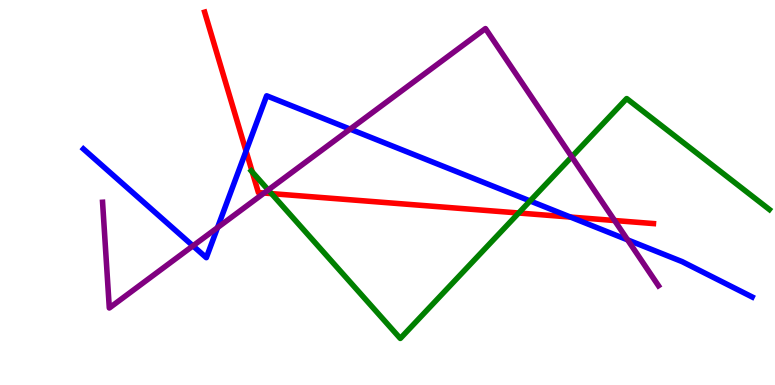[{'lines': ['blue', 'red'], 'intersections': [{'x': 3.17, 'y': 6.08}, {'x': 7.36, 'y': 4.36}]}, {'lines': ['green', 'red'], 'intersections': [{'x': 3.26, 'y': 5.53}, {'x': 3.5, 'y': 4.97}, {'x': 6.69, 'y': 4.47}]}, {'lines': ['purple', 'red'], 'intersections': [{'x': 3.41, 'y': 4.99}, {'x': 7.93, 'y': 4.27}]}, {'lines': ['blue', 'green'], 'intersections': [{'x': 6.84, 'y': 4.78}]}, {'lines': ['blue', 'purple'], 'intersections': [{'x': 2.49, 'y': 3.61}, {'x': 2.81, 'y': 4.09}, {'x': 4.52, 'y': 6.65}, {'x': 8.1, 'y': 3.77}]}, {'lines': ['green', 'purple'], 'intersections': [{'x': 3.46, 'y': 5.07}, {'x': 7.38, 'y': 5.93}]}]